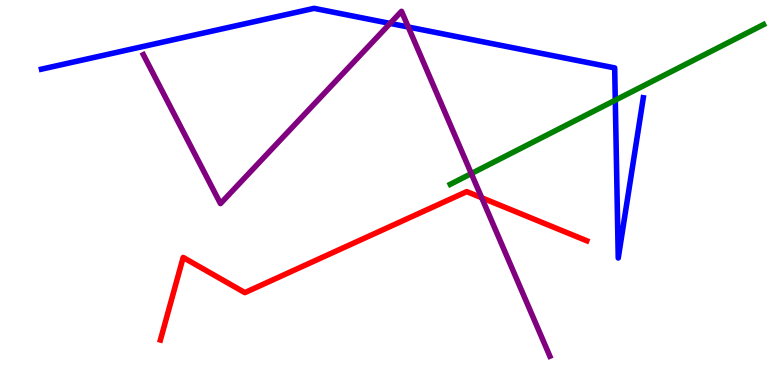[{'lines': ['blue', 'red'], 'intersections': []}, {'lines': ['green', 'red'], 'intersections': []}, {'lines': ['purple', 'red'], 'intersections': [{'x': 6.22, 'y': 4.86}]}, {'lines': ['blue', 'green'], 'intersections': [{'x': 7.94, 'y': 7.4}]}, {'lines': ['blue', 'purple'], 'intersections': [{'x': 5.03, 'y': 9.39}, {'x': 5.27, 'y': 9.3}]}, {'lines': ['green', 'purple'], 'intersections': [{'x': 6.08, 'y': 5.49}]}]